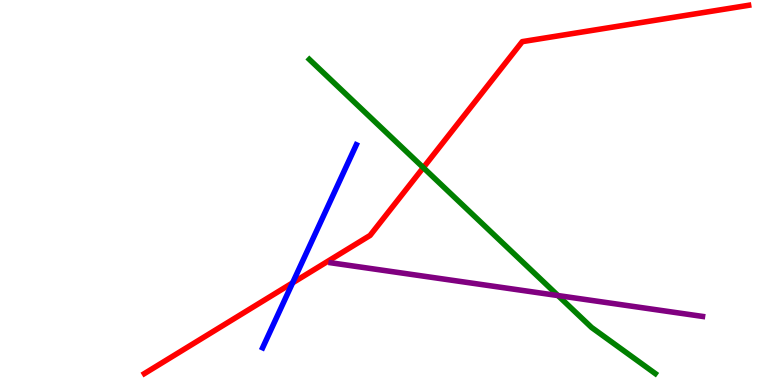[{'lines': ['blue', 'red'], 'intersections': [{'x': 3.78, 'y': 2.65}]}, {'lines': ['green', 'red'], 'intersections': [{'x': 5.46, 'y': 5.65}]}, {'lines': ['purple', 'red'], 'intersections': []}, {'lines': ['blue', 'green'], 'intersections': []}, {'lines': ['blue', 'purple'], 'intersections': []}, {'lines': ['green', 'purple'], 'intersections': [{'x': 7.2, 'y': 2.32}]}]